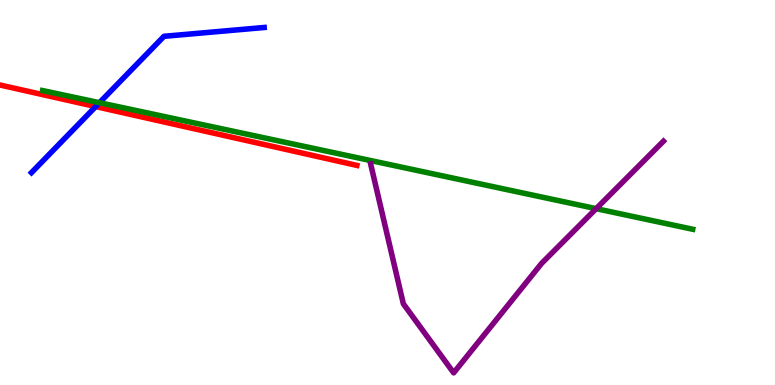[{'lines': ['blue', 'red'], 'intersections': [{'x': 1.23, 'y': 7.23}]}, {'lines': ['green', 'red'], 'intersections': []}, {'lines': ['purple', 'red'], 'intersections': []}, {'lines': ['blue', 'green'], 'intersections': [{'x': 1.28, 'y': 7.33}]}, {'lines': ['blue', 'purple'], 'intersections': []}, {'lines': ['green', 'purple'], 'intersections': [{'x': 7.69, 'y': 4.58}]}]